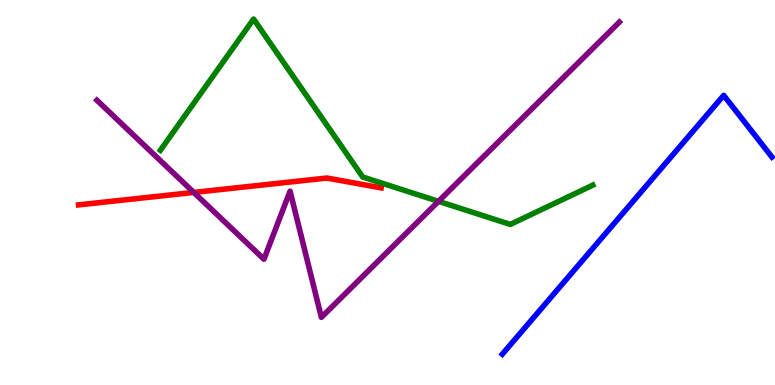[{'lines': ['blue', 'red'], 'intersections': []}, {'lines': ['green', 'red'], 'intersections': []}, {'lines': ['purple', 'red'], 'intersections': [{'x': 2.5, 'y': 5.0}]}, {'lines': ['blue', 'green'], 'intersections': []}, {'lines': ['blue', 'purple'], 'intersections': []}, {'lines': ['green', 'purple'], 'intersections': [{'x': 5.66, 'y': 4.77}]}]